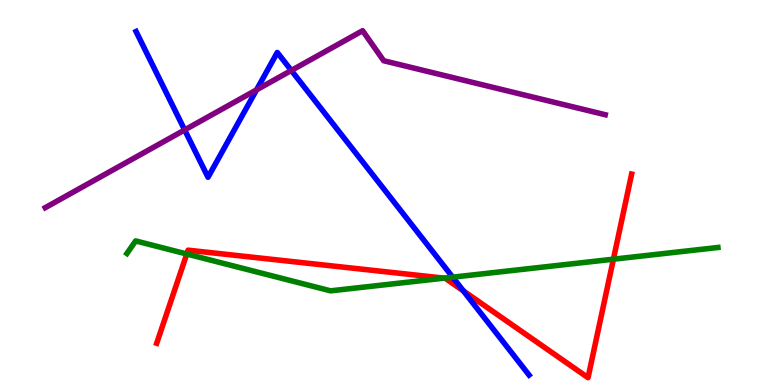[{'lines': ['blue', 'red'], 'intersections': [{'x': 5.98, 'y': 2.44}]}, {'lines': ['green', 'red'], 'intersections': [{'x': 2.41, 'y': 3.4}, {'x': 5.73, 'y': 2.78}, {'x': 7.91, 'y': 3.27}]}, {'lines': ['purple', 'red'], 'intersections': []}, {'lines': ['blue', 'green'], 'intersections': [{'x': 5.84, 'y': 2.8}]}, {'lines': ['blue', 'purple'], 'intersections': [{'x': 2.38, 'y': 6.63}, {'x': 3.31, 'y': 7.67}, {'x': 3.76, 'y': 8.17}]}, {'lines': ['green', 'purple'], 'intersections': []}]